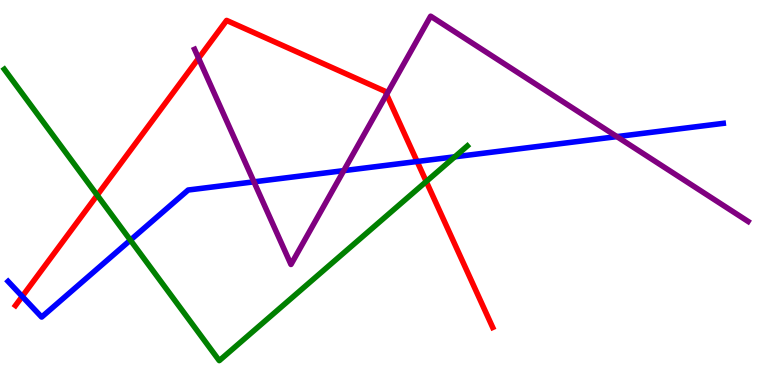[{'lines': ['blue', 'red'], 'intersections': [{'x': 0.287, 'y': 2.3}, {'x': 5.38, 'y': 5.81}]}, {'lines': ['green', 'red'], 'intersections': [{'x': 1.25, 'y': 4.93}, {'x': 5.5, 'y': 5.29}]}, {'lines': ['purple', 'red'], 'intersections': [{'x': 2.56, 'y': 8.49}, {'x': 4.99, 'y': 7.55}]}, {'lines': ['blue', 'green'], 'intersections': [{'x': 1.68, 'y': 3.76}, {'x': 5.87, 'y': 5.93}]}, {'lines': ['blue', 'purple'], 'intersections': [{'x': 3.28, 'y': 5.28}, {'x': 4.44, 'y': 5.57}, {'x': 7.96, 'y': 6.45}]}, {'lines': ['green', 'purple'], 'intersections': []}]